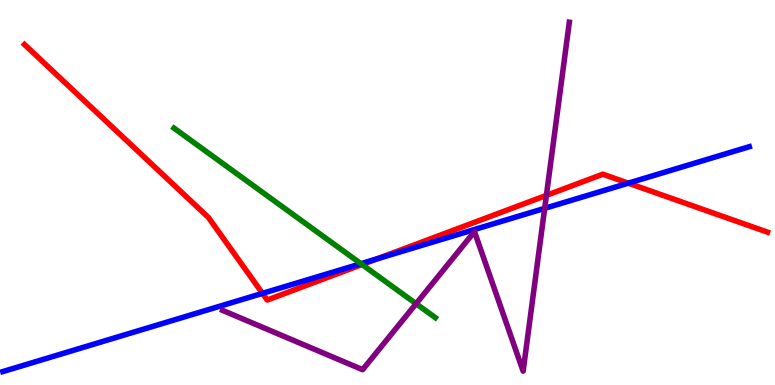[{'lines': ['blue', 'red'], 'intersections': [{'x': 3.39, 'y': 2.38}, {'x': 4.87, 'y': 3.28}, {'x': 8.11, 'y': 5.24}]}, {'lines': ['green', 'red'], 'intersections': [{'x': 4.67, 'y': 3.13}]}, {'lines': ['purple', 'red'], 'intersections': [{'x': 7.05, 'y': 4.93}]}, {'lines': ['blue', 'green'], 'intersections': [{'x': 4.66, 'y': 3.15}]}, {'lines': ['blue', 'purple'], 'intersections': [{'x': 7.03, 'y': 4.59}]}, {'lines': ['green', 'purple'], 'intersections': [{'x': 5.37, 'y': 2.11}]}]